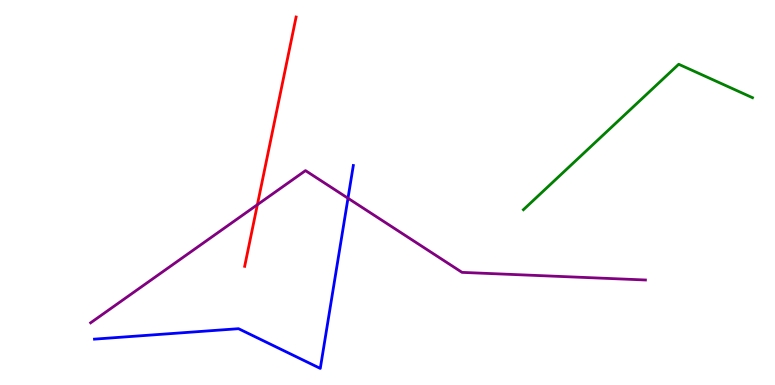[{'lines': ['blue', 'red'], 'intersections': []}, {'lines': ['green', 'red'], 'intersections': []}, {'lines': ['purple', 'red'], 'intersections': [{'x': 3.32, 'y': 4.68}]}, {'lines': ['blue', 'green'], 'intersections': []}, {'lines': ['blue', 'purple'], 'intersections': [{'x': 4.49, 'y': 4.85}]}, {'lines': ['green', 'purple'], 'intersections': []}]